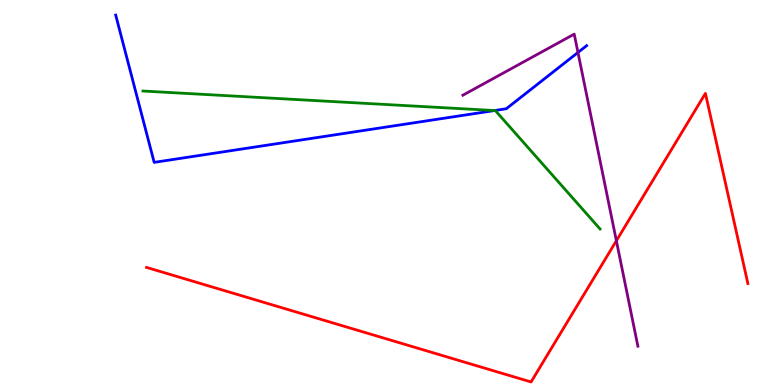[{'lines': ['blue', 'red'], 'intersections': []}, {'lines': ['green', 'red'], 'intersections': []}, {'lines': ['purple', 'red'], 'intersections': [{'x': 7.95, 'y': 3.75}]}, {'lines': ['blue', 'green'], 'intersections': [{'x': 6.38, 'y': 7.13}]}, {'lines': ['blue', 'purple'], 'intersections': [{'x': 7.46, 'y': 8.64}]}, {'lines': ['green', 'purple'], 'intersections': []}]